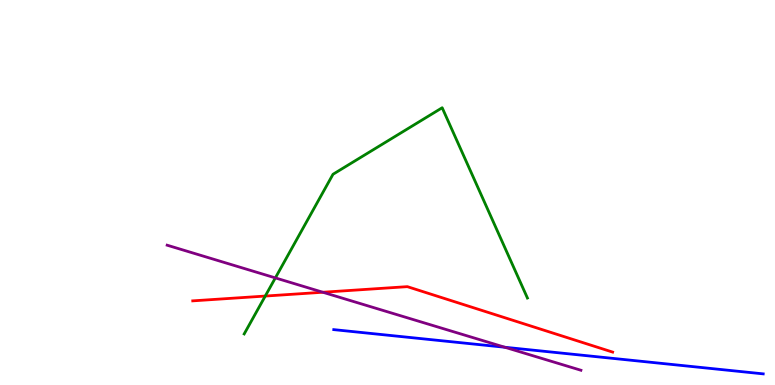[{'lines': ['blue', 'red'], 'intersections': []}, {'lines': ['green', 'red'], 'intersections': [{'x': 3.42, 'y': 2.31}]}, {'lines': ['purple', 'red'], 'intersections': [{'x': 4.17, 'y': 2.41}]}, {'lines': ['blue', 'green'], 'intersections': []}, {'lines': ['blue', 'purple'], 'intersections': [{'x': 6.51, 'y': 0.98}]}, {'lines': ['green', 'purple'], 'intersections': [{'x': 3.55, 'y': 2.78}]}]